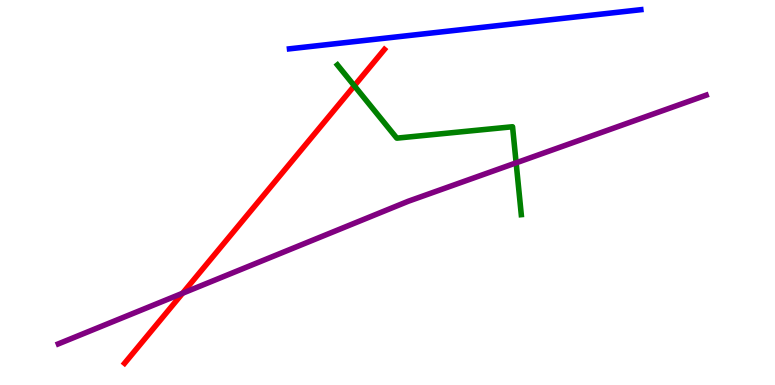[{'lines': ['blue', 'red'], 'intersections': []}, {'lines': ['green', 'red'], 'intersections': [{'x': 4.57, 'y': 7.77}]}, {'lines': ['purple', 'red'], 'intersections': [{'x': 2.36, 'y': 2.38}]}, {'lines': ['blue', 'green'], 'intersections': []}, {'lines': ['blue', 'purple'], 'intersections': []}, {'lines': ['green', 'purple'], 'intersections': [{'x': 6.66, 'y': 5.77}]}]